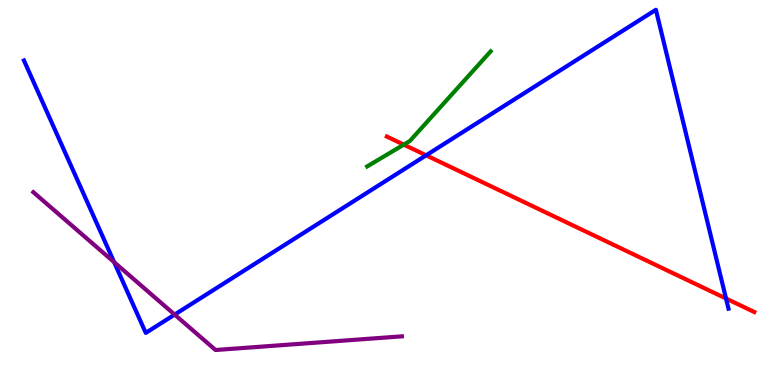[{'lines': ['blue', 'red'], 'intersections': [{'x': 5.5, 'y': 5.97}, {'x': 9.37, 'y': 2.25}]}, {'lines': ['green', 'red'], 'intersections': [{'x': 5.21, 'y': 6.24}]}, {'lines': ['purple', 'red'], 'intersections': []}, {'lines': ['blue', 'green'], 'intersections': []}, {'lines': ['blue', 'purple'], 'intersections': [{'x': 1.47, 'y': 3.19}, {'x': 2.25, 'y': 1.83}]}, {'lines': ['green', 'purple'], 'intersections': []}]